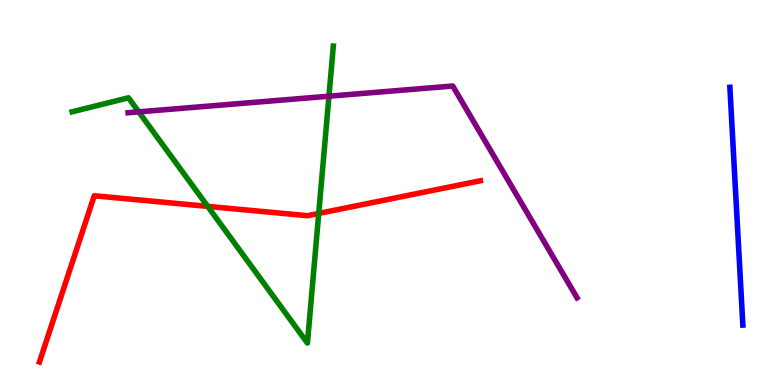[{'lines': ['blue', 'red'], 'intersections': []}, {'lines': ['green', 'red'], 'intersections': [{'x': 2.68, 'y': 4.64}, {'x': 4.11, 'y': 4.46}]}, {'lines': ['purple', 'red'], 'intersections': []}, {'lines': ['blue', 'green'], 'intersections': []}, {'lines': ['blue', 'purple'], 'intersections': []}, {'lines': ['green', 'purple'], 'intersections': [{'x': 1.79, 'y': 7.09}, {'x': 4.24, 'y': 7.5}]}]